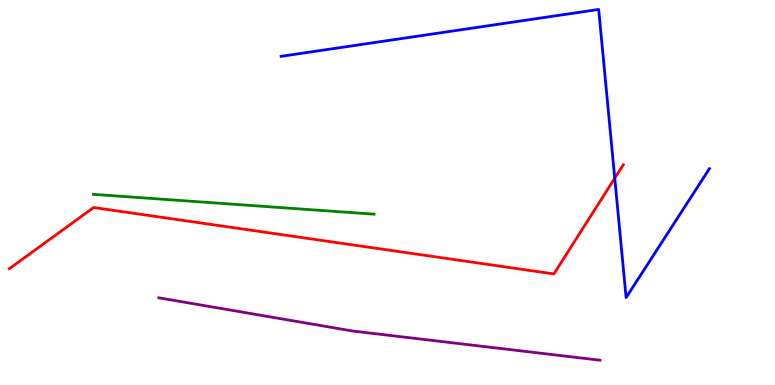[{'lines': ['blue', 'red'], 'intersections': [{'x': 7.93, 'y': 5.37}]}, {'lines': ['green', 'red'], 'intersections': []}, {'lines': ['purple', 'red'], 'intersections': []}, {'lines': ['blue', 'green'], 'intersections': []}, {'lines': ['blue', 'purple'], 'intersections': []}, {'lines': ['green', 'purple'], 'intersections': []}]